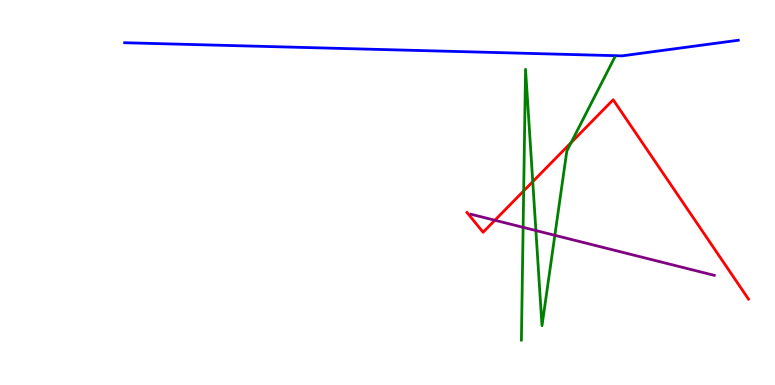[{'lines': ['blue', 'red'], 'intersections': []}, {'lines': ['green', 'red'], 'intersections': [{'x': 6.76, 'y': 5.04}, {'x': 6.87, 'y': 5.28}, {'x': 7.37, 'y': 6.3}]}, {'lines': ['purple', 'red'], 'intersections': [{'x': 6.39, 'y': 4.28}]}, {'lines': ['blue', 'green'], 'intersections': []}, {'lines': ['blue', 'purple'], 'intersections': []}, {'lines': ['green', 'purple'], 'intersections': [{'x': 6.75, 'y': 4.1}, {'x': 6.91, 'y': 4.01}, {'x': 7.16, 'y': 3.89}]}]